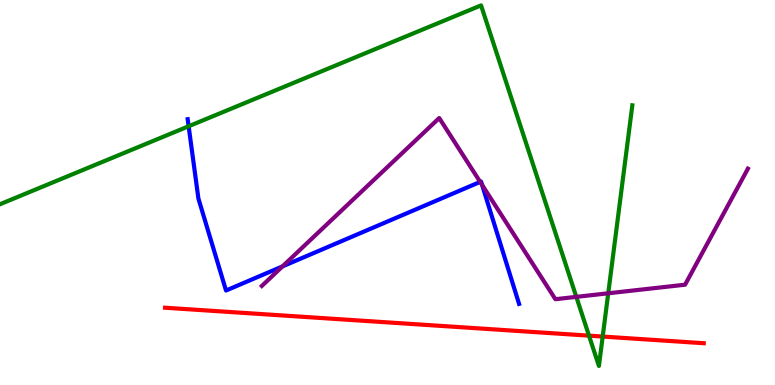[{'lines': ['blue', 'red'], 'intersections': []}, {'lines': ['green', 'red'], 'intersections': [{'x': 7.6, 'y': 1.28}, {'x': 7.78, 'y': 1.26}]}, {'lines': ['purple', 'red'], 'intersections': []}, {'lines': ['blue', 'green'], 'intersections': [{'x': 2.43, 'y': 6.72}]}, {'lines': ['blue', 'purple'], 'intersections': [{'x': 3.65, 'y': 3.08}, {'x': 6.2, 'y': 5.28}, {'x': 6.22, 'y': 5.2}]}, {'lines': ['green', 'purple'], 'intersections': [{'x': 7.44, 'y': 2.29}, {'x': 7.85, 'y': 2.38}]}]